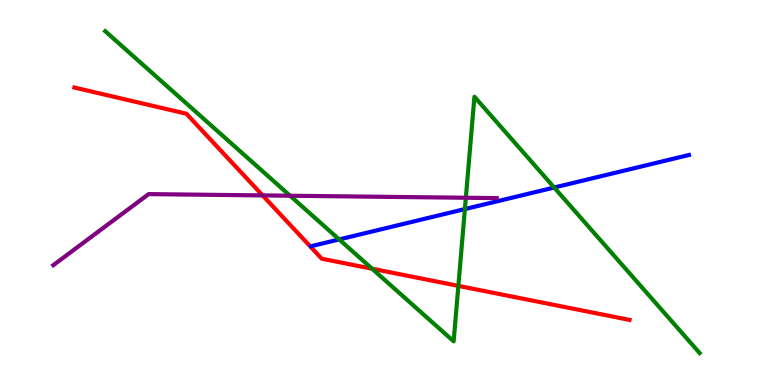[{'lines': ['blue', 'red'], 'intersections': []}, {'lines': ['green', 'red'], 'intersections': [{'x': 4.8, 'y': 3.02}, {'x': 5.91, 'y': 2.57}]}, {'lines': ['purple', 'red'], 'intersections': [{'x': 3.39, 'y': 4.92}]}, {'lines': ['blue', 'green'], 'intersections': [{'x': 4.38, 'y': 3.78}, {'x': 6.0, 'y': 4.57}, {'x': 7.15, 'y': 5.13}]}, {'lines': ['blue', 'purple'], 'intersections': []}, {'lines': ['green', 'purple'], 'intersections': [{'x': 3.74, 'y': 4.92}, {'x': 6.01, 'y': 4.86}]}]